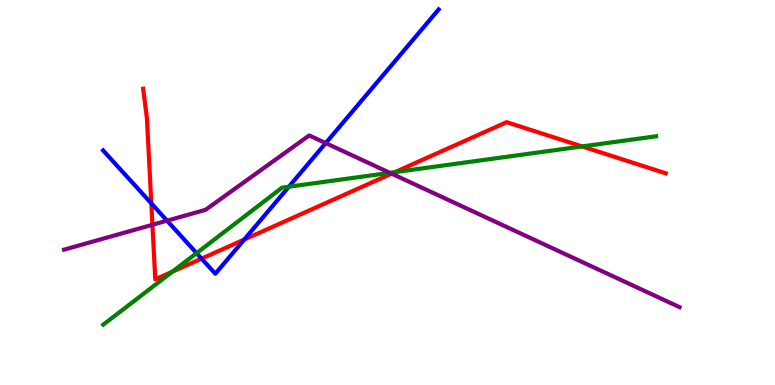[{'lines': ['blue', 'red'], 'intersections': [{'x': 1.95, 'y': 4.72}, {'x': 2.6, 'y': 3.28}, {'x': 3.15, 'y': 3.78}]}, {'lines': ['green', 'red'], 'intersections': [{'x': 2.22, 'y': 2.94}, {'x': 5.1, 'y': 5.53}, {'x': 7.51, 'y': 6.2}]}, {'lines': ['purple', 'red'], 'intersections': [{'x': 1.97, 'y': 4.16}, {'x': 5.05, 'y': 5.49}]}, {'lines': ['blue', 'green'], 'intersections': [{'x': 2.54, 'y': 3.42}, {'x': 3.73, 'y': 5.15}]}, {'lines': ['blue', 'purple'], 'intersections': [{'x': 2.16, 'y': 4.27}, {'x': 4.2, 'y': 6.28}]}, {'lines': ['green', 'purple'], 'intersections': [{'x': 5.03, 'y': 5.51}]}]